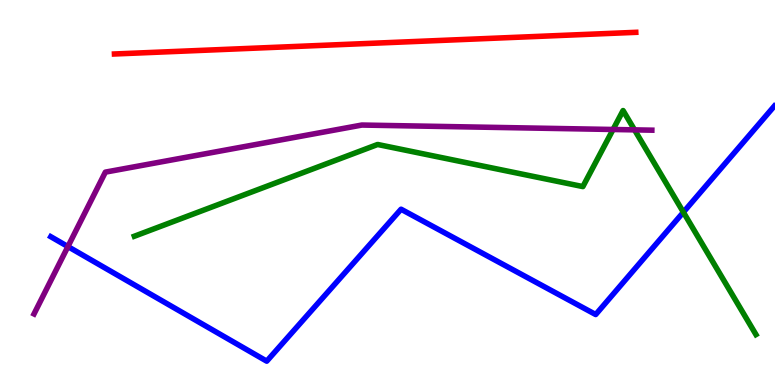[{'lines': ['blue', 'red'], 'intersections': []}, {'lines': ['green', 'red'], 'intersections': []}, {'lines': ['purple', 'red'], 'intersections': []}, {'lines': ['blue', 'green'], 'intersections': [{'x': 8.82, 'y': 4.49}]}, {'lines': ['blue', 'purple'], 'intersections': [{'x': 0.876, 'y': 3.6}]}, {'lines': ['green', 'purple'], 'intersections': [{'x': 7.91, 'y': 6.64}, {'x': 8.19, 'y': 6.63}]}]